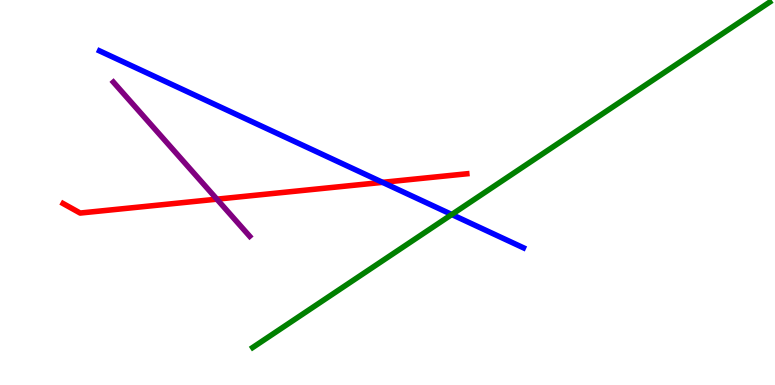[{'lines': ['blue', 'red'], 'intersections': [{'x': 4.94, 'y': 5.26}]}, {'lines': ['green', 'red'], 'intersections': []}, {'lines': ['purple', 'red'], 'intersections': [{'x': 2.8, 'y': 4.83}]}, {'lines': ['blue', 'green'], 'intersections': [{'x': 5.83, 'y': 4.43}]}, {'lines': ['blue', 'purple'], 'intersections': []}, {'lines': ['green', 'purple'], 'intersections': []}]